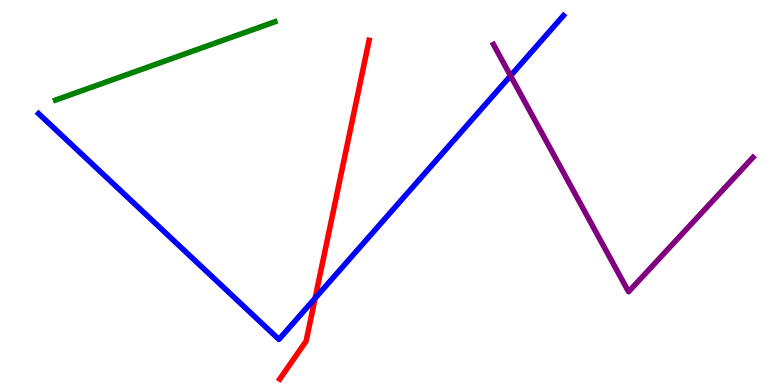[{'lines': ['blue', 'red'], 'intersections': [{'x': 4.07, 'y': 2.25}]}, {'lines': ['green', 'red'], 'intersections': []}, {'lines': ['purple', 'red'], 'intersections': []}, {'lines': ['blue', 'green'], 'intersections': []}, {'lines': ['blue', 'purple'], 'intersections': [{'x': 6.59, 'y': 8.03}]}, {'lines': ['green', 'purple'], 'intersections': []}]